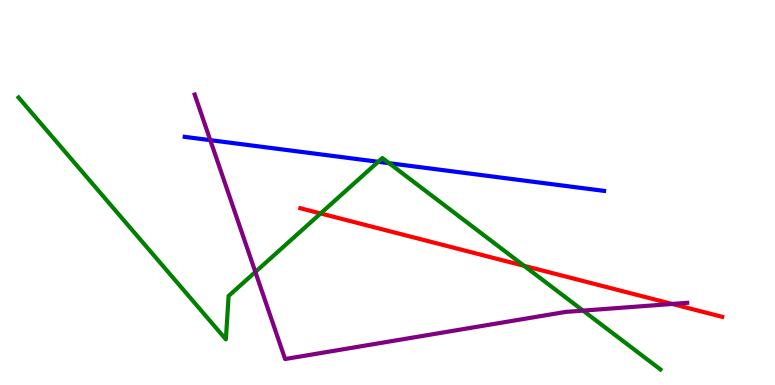[{'lines': ['blue', 'red'], 'intersections': []}, {'lines': ['green', 'red'], 'intersections': [{'x': 4.14, 'y': 4.46}, {'x': 6.76, 'y': 3.1}]}, {'lines': ['purple', 'red'], 'intersections': [{'x': 8.67, 'y': 2.11}]}, {'lines': ['blue', 'green'], 'intersections': [{'x': 4.88, 'y': 5.8}, {'x': 5.02, 'y': 5.76}]}, {'lines': ['blue', 'purple'], 'intersections': [{'x': 2.71, 'y': 6.36}]}, {'lines': ['green', 'purple'], 'intersections': [{'x': 3.29, 'y': 2.94}, {'x': 7.52, 'y': 1.93}]}]